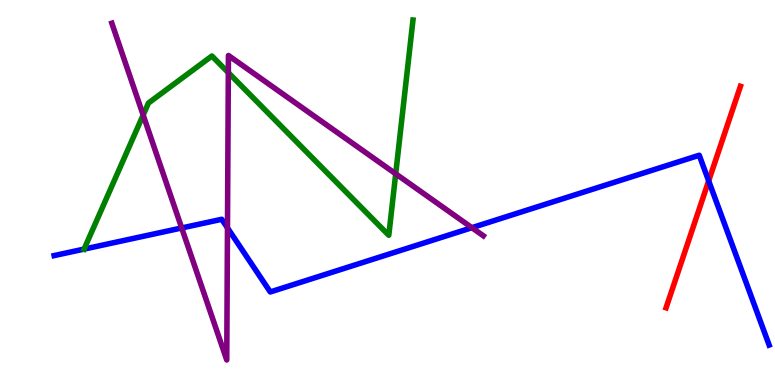[{'lines': ['blue', 'red'], 'intersections': [{'x': 9.14, 'y': 5.3}]}, {'lines': ['green', 'red'], 'intersections': []}, {'lines': ['purple', 'red'], 'intersections': []}, {'lines': ['blue', 'green'], 'intersections': [{'x': 1.08, 'y': 3.53}]}, {'lines': ['blue', 'purple'], 'intersections': [{'x': 2.34, 'y': 4.08}, {'x': 2.94, 'y': 4.08}, {'x': 6.09, 'y': 4.09}]}, {'lines': ['green', 'purple'], 'intersections': [{'x': 1.85, 'y': 7.01}, {'x': 2.95, 'y': 8.11}, {'x': 5.11, 'y': 5.49}]}]